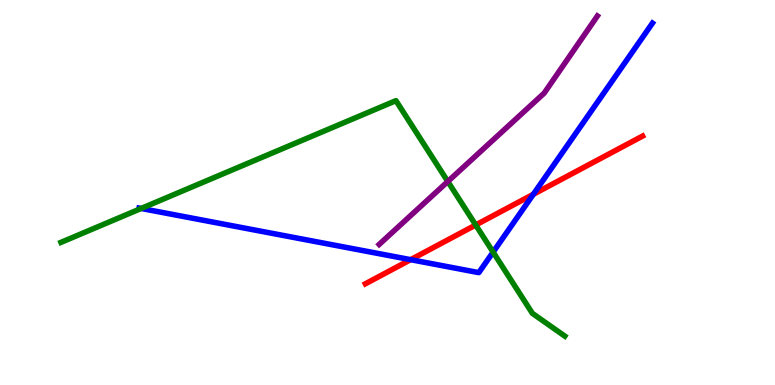[{'lines': ['blue', 'red'], 'intersections': [{'x': 5.3, 'y': 3.26}, {'x': 6.88, 'y': 4.95}]}, {'lines': ['green', 'red'], 'intersections': [{'x': 6.14, 'y': 4.16}]}, {'lines': ['purple', 'red'], 'intersections': []}, {'lines': ['blue', 'green'], 'intersections': [{'x': 1.82, 'y': 4.59}, {'x': 6.36, 'y': 3.45}]}, {'lines': ['blue', 'purple'], 'intersections': []}, {'lines': ['green', 'purple'], 'intersections': [{'x': 5.78, 'y': 5.29}]}]